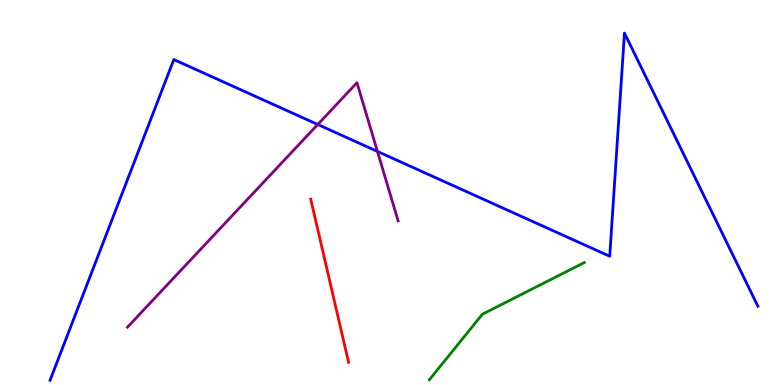[{'lines': ['blue', 'red'], 'intersections': []}, {'lines': ['green', 'red'], 'intersections': []}, {'lines': ['purple', 'red'], 'intersections': []}, {'lines': ['blue', 'green'], 'intersections': []}, {'lines': ['blue', 'purple'], 'intersections': [{'x': 4.1, 'y': 6.77}, {'x': 4.87, 'y': 6.07}]}, {'lines': ['green', 'purple'], 'intersections': []}]